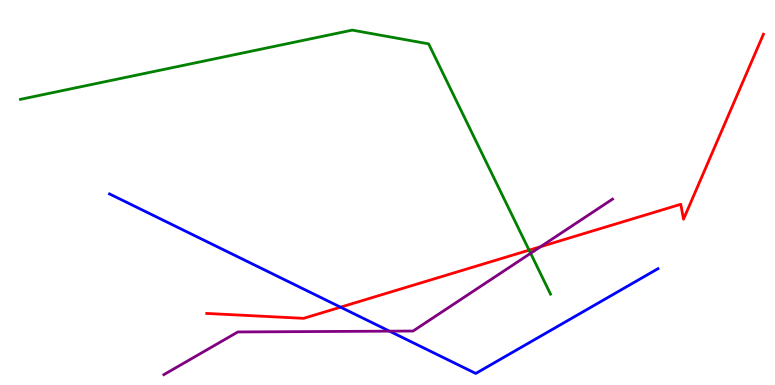[{'lines': ['blue', 'red'], 'intersections': [{'x': 4.39, 'y': 2.02}]}, {'lines': ['green', 'red'], 'intersections': [{'x': 6.83, 'y': 3.5}]}, {'lines': ['purple', 'red'], 'intersections': [{'x': 6.98, 'y': 3.59}]}, {'lines': ['blue', 'green'], 'intersections': []}, {'lines': ['blue', 'purple'], 'intersections': [{'x': 5.03, 'y': 1.4}]}, {'lines': ['green', 'purple'], 'intersections': [{'x': 6.85, 'y': 3.42}]}]